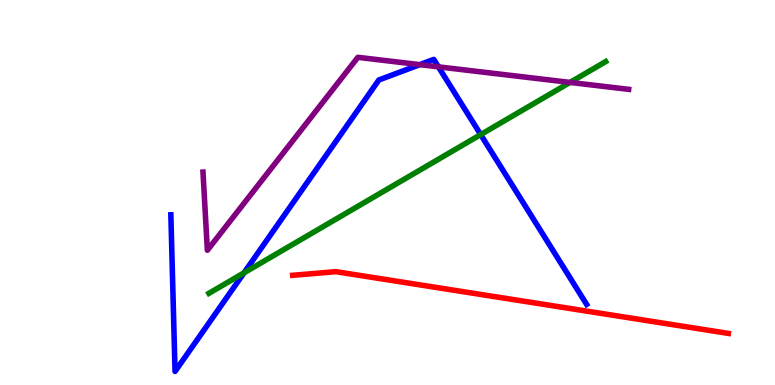[{'lines': ['blue', 'red'], 'intersections': []}, {'lines': ['green', 'red'], 'intersections': []}, {'lines': ['purple', 'red'], 'intersections': []}, {'lines': ['blue', 'green'], 'intersections': [{'x': 3.15, 'y': 2.91}, {'x': 6.2, 'y': 6.5}]}, {'lines': ['blue', 'purple'], 'intersections': [{'x': 5.42, 'y': 8.32}, {'x': 5.66, 'y': 8.26}]}, {'lines': ['green', 'purple'], 'intersections': [{'x': 7.36, 'y': 7.86}]}]